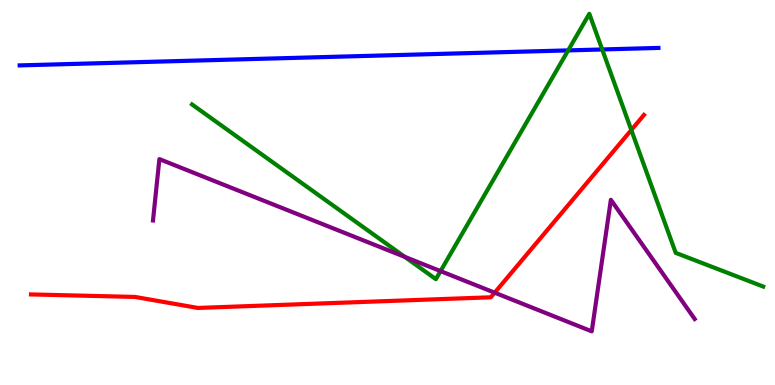[{'lines': ['blue', 'red'], 'intersections': []}, {'lines': ['green', 'red'], 'intersections': [{'x': 8.15, 'y': 6.62}]}, {'lines': ['purple', 'red'], 'intersections': [{'x': 6.38, 'y': 2.4}]}, {'lines': ['blue', 'green'], 'intersections': [{'x': 7.33, 'y': 8.69}, {'x': 7.77, 'y': 8.72}]}, {'lines': ['blue', 'purple'], 'intersections': []}, {'lines': ['green', 'purple'], 'intersections': [{'x': 5.22, 'y': 3.33}, {'x': 5.68, 'y': 2.96}]}]